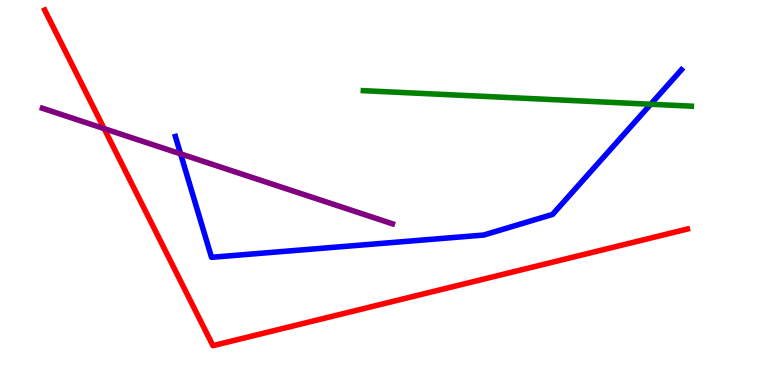[{'lines': ['blue', 'red'], 'intersections': []}, {'lines': ['green', 'red'], 'intersections': []}, {'lines': ['purple', 'red'], 'intersections': [{'x': 1.34, 'y': 6.66}]}, {'lines': ['blue', 'green'], 'intersections': [{'x': 8.4, 'y': 7.29}]}, {'lines': ['blue', 'purple'], 'intersections': [{'x': 2.33, 'y': 6.0}]}, {'lines': ['green', 'purple'], 'intersections': []}]